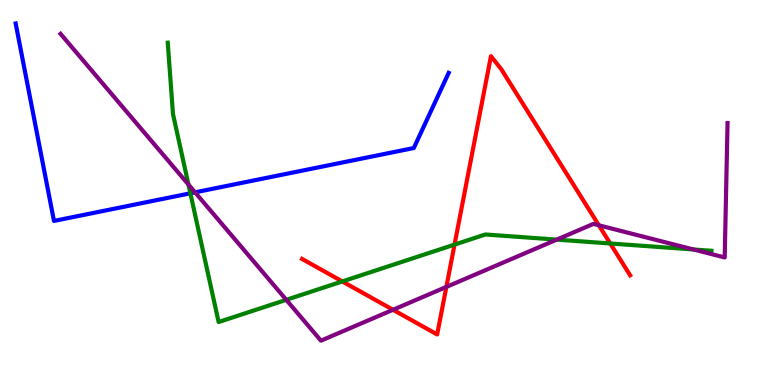[{'lines': ['blue', 'red'], 'intersections': []}, {'lines': ['green', 'red'], 'intersections': [{'x': 4.42, 'y': 2.69}, {'x': 5.86, 'y': 3.65}, {'x': 7.87, 'y': 3.68}]}, {'lines': ['purple', 'red'], 'intersections': [{'x': 5.07, 'y': 1.95}, {'x': 5.76, 'y': 2.55}, {'x': 7.73, 'y': 4.15}]}, {'lines': ['blue', 'green'], 'intersections': [{'x': 2.46, 'y': 4.98}]}, {'lines': ['blue', 'purple'], 'intersections': [{'x': 2.52, 'y': 5.0}]}, {'lines': ['green', 'purple'], 'intersections': [{'x': 2.43, 'y': 5.21}, {'x': 3.69, 'y': 2.21}, {'x': 7.18, 'y': 3.78}, {'x': 8.95, 'y': 3.52}]}]